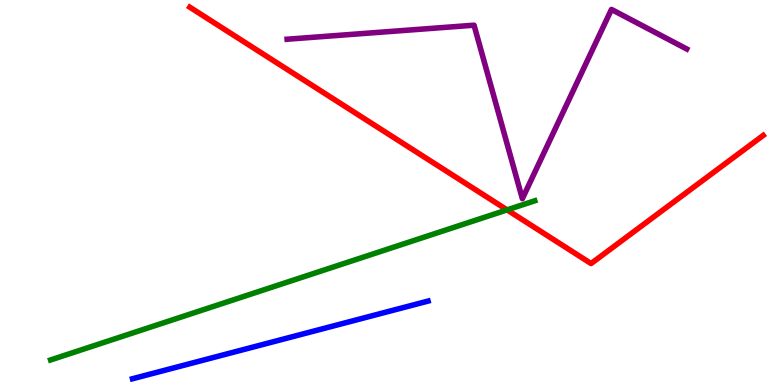[{'lines': ['blue', 'red'], 'intersections': []}, {'lines': ['green', 'red'], 'intersections': [{'x': 6.54, 'y': 4.55}]}, {'lines': ['purple', 'red'], 'intersections': []}, {'lines': ['blue', 'green'], 'intersections': []}, {'lines': ['blue', 'purple'], 'intersections': []}, {'lines': ['green', 'purple'], 'intersections': []}]